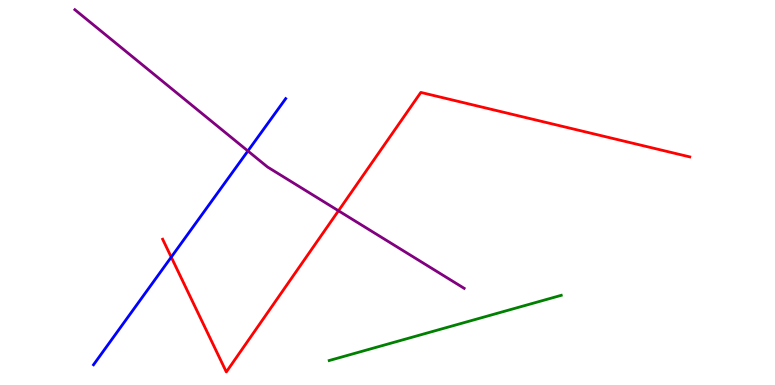[{'lines': ['blue', 'red'], 'intersections': [{'x': 2.21, 'y': 3.32}]}, {'lines': ['green', 'red'], 'intersections': []}, {'lines': ['purple', 'red'], 'intersections': [{'x': 4.37, 'y': 4.53}]}, {'lines': ['blue', 'green'], 'intersections': []}, {'lines': ['blue', 'purple'], 'intersections': [{'x': 3.2, 'y': 6.08}]}, {'lines': ['green', 'purple'], 'intersections': []}]